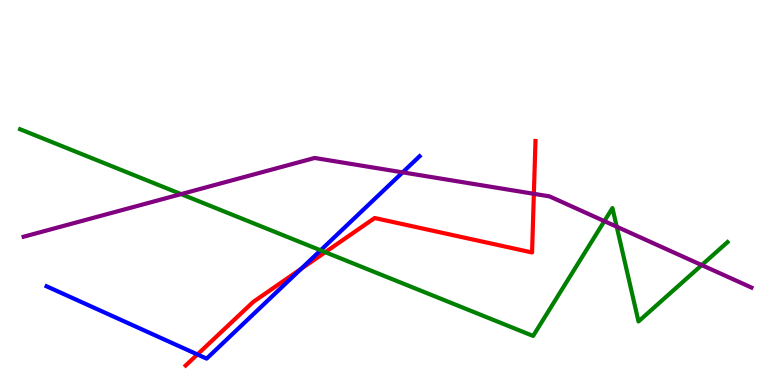[{'lines': ['blue', 'red'], 'intersections': [{'x': 2.55, 'y': 0.793}, {'x': 3.89, 'y': 3.02}]}, {'lines': ['green', 'red'], 'intersections': [{'x': 4.2, 'y': 3.45}]}, {'lines': ['purple', 'red'], 'intersections': [{'x': 6.89, 'y': 4.97}]}, {'lines': ['blue', 'green'], 'intersections': [{'x': 4.14, 'y': 3.5}]}, {'lines': ['blue', 'purple'], 'intersections': [{'x': 5.2, 'y': 5.52}]}, {'lines': ['green', 'purple'], 'intersections': [{'x': 2.34, 'y': 4.96}, {'x': 7.8, 'y': 4.26}, {'x': 7.96, 'y': 4.11}, {'x': 9.05, 'y': 3.11}]}]